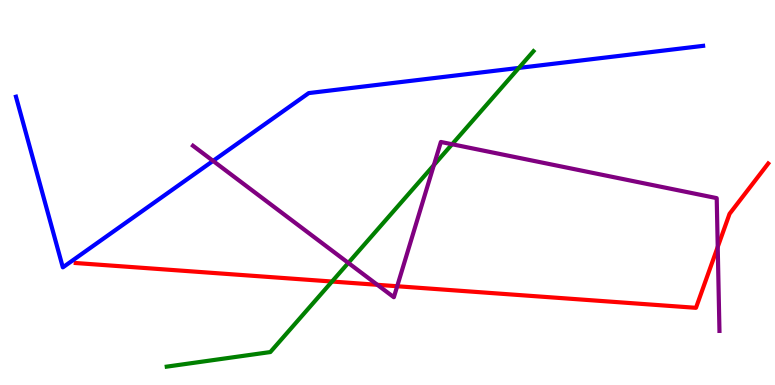[{'lines': ['blue', 'red'], 'intersections': []}, {'lines': ['green', 'red'], 'intersections': [{'x': 4.28, 'y': 2.69}]}, {'lines': ['purple', 'red'], 'intersections': [{'x': 4.87, 'y': 2.6}, {'x': 5.13, 'y': 2.57}, {'x': 9.26, 'y': 3.59}]}, {'lines': ['blue', 'green'], 'intersections': [{'x': 6.69, 'y': 8.24}]}, {'lines': ['blue', 'purple'], 'intersections': [{'x': 2.75, 'y': 5.82}]}, {'lines': ['green', 'purple'], 'intersections': [{'x': 4.49, 'y': 3.17}, {'x': 5.6, 'y': 5.71}, {'x': 5.83, 'y': 6.25}]}]